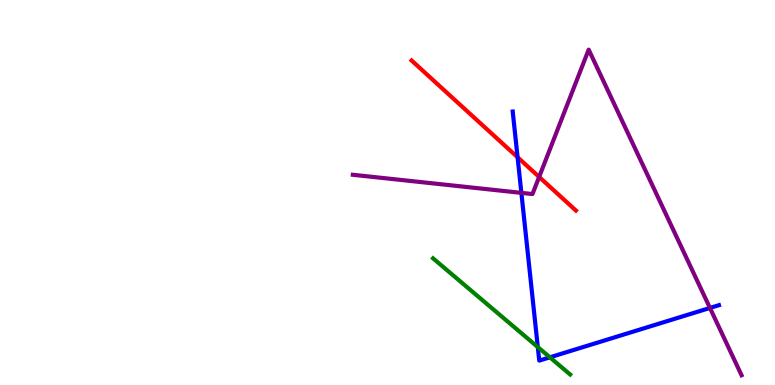[{'lines': ['blue', 'red'], 'intersections': [{'x': 6.68, 'y': 5.92}]}, {'lines': ['green', 'red'], 'intersections': []}, {'lines': ['purple', 'red'], 'intersections': [{'x': 6.96, 'y': 5.4}]}, {'lines': ['blue', 'green'], 'intersections': [{'x': 6.94, 'y': 0.985}, {'x': 7.1, 'y': 0.719}]}, {'lines': ['blue', 'purple'], 'intersections': [{'x': 6.73, 'y': 4.99}, {'x': 9.16, 'y': 2.0}]}, {'lines': ['green', 'purple'], 'intersections': []}]